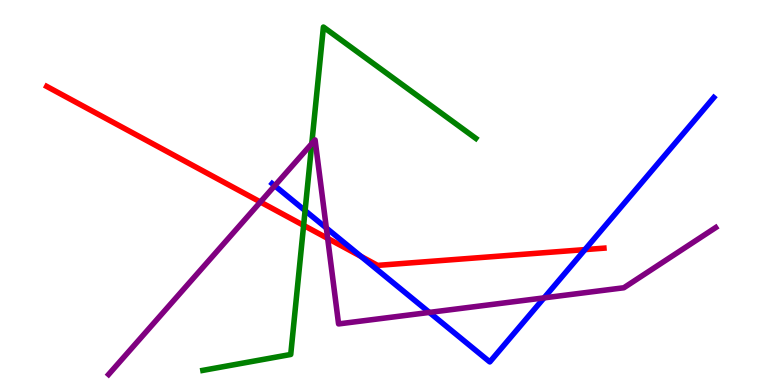[{'lines': ['blue', 'red'], 'intersections': [{'x': 4.66, 'y': 3.34}, {'x': 7.55, 'y': 3.52}]}, {'lines': ['green', 'red'], 'intersections': [{'x': 3.92, 'y': 4.15}]}, {'lines': ['purple', 'red'], 'intersections': [{'x': 3.36, 'y': 4.75}, {'x': 4.23, 'y': 3.81}]}, {'lines': ['blue', 'green'], 'intersections': [{'x': 3.94, 'y': 4.53}]}, {'lines': ['blue', 'purple'], 'intersections': [{'x': 3.54, 'y': 5.18}, {'x': 4.21, 'y': 4.08}, {'x': 5.54, 'y': 1.89}, {'x': 7.02, 'y': 2.26}]}, {'lines': ['green', 'purple'], 'intersections': [{'x': 4.02, 'y': 6.27}]}]